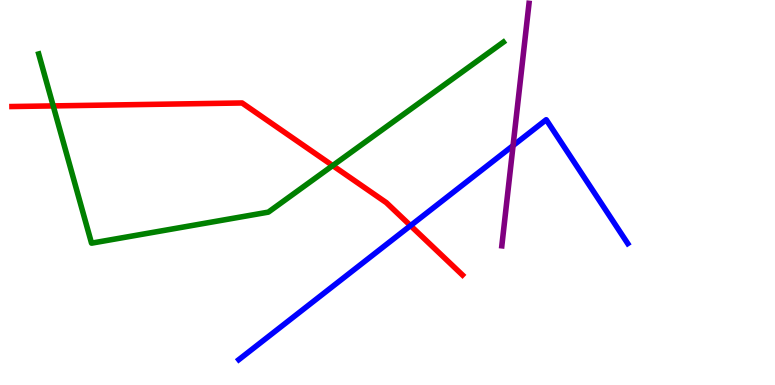[{'lines': ['blue', 'red'], 'intersections': [{'x': 5.3, 'y': 4.14}]}, {'lines': ['green', 'red'], 'intersections': [{'x': 0.686, 'y': 7.25}, {'x': 4.29, 'y': 5.7}]}, {'lines': ['purple', 'red'], 'intersections': []}, {'lines': ['blue', 'green'], 'intersections': []}, {'lines': ['blue', 'purple'], 'intersections': [{'x': 6.62, 'y': 6.22}]}, {'lines': ['green', 'purple'], 'intersections': []}]